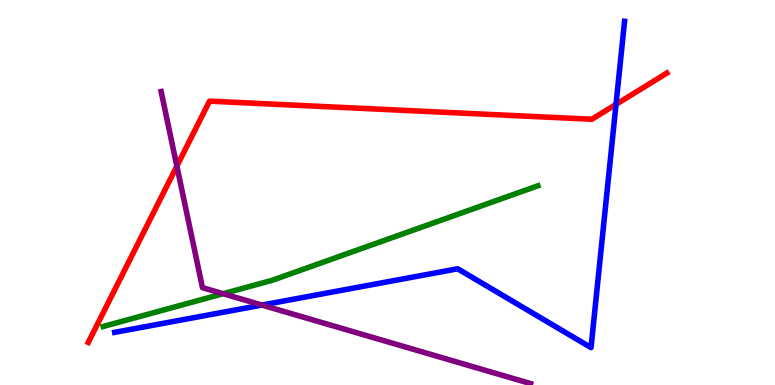[{'lines': ['blue', 'red'], 'intersections': [{'x': 7.95, 'y': 7.29}]}, {'lines': ['green', 'red'], 'intersections': []}, {'lines': ['purple', 'red'], 'intersections': [{'x': 2.28, 'y': 5.68}]}, {'lines': ['blue', 'green'], 'intersections': []}, {'lines': ['blue', 'purple'], 'intersections': [{'x': 3.38, 'y': 2.08}]}, {'lines': ['green', 'purple'], 'intersections': [{'x': 2.88, 'y': 2.37}]}]